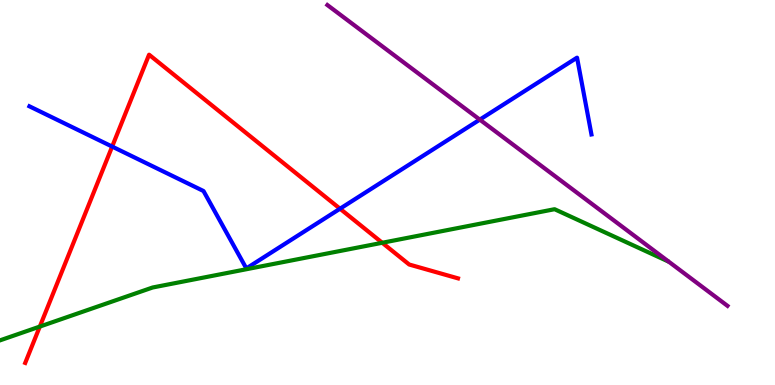[{'lines': ['blue', 'red'], 'intersections': [{'x': 1.45, 'y': 6.19}, {'x': 4.39, 'y': 4.58}]}, {'lines': ['green', 'red'], 'intersections': [{'x': 0.514, 'y': 1.52}, {'x': 4.93, 'y': 3.69}]}, {'lines': ['purple', 'red'], 'intersections': []}, {'lines': ['blue', 'green'], 'intersections': []}, {'lines': ['blue', 'purple'], 'intersections': [{'x': 6.19, 'y': 6.89}]}, {'lines': ['green', 'purple'], 'intersections': []}]